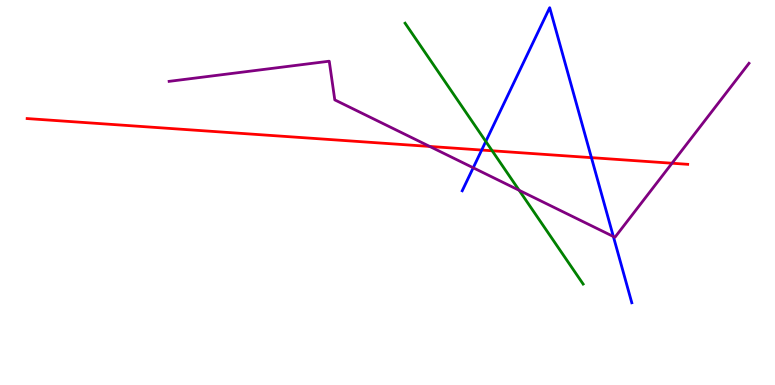[{'lines': ['blue', 'red'], 'intersections': [{'x': 6.22, 'y': 6.1}, {'x': 7.63, 'y': 5.91}]}, {'lines': ['green', 'red'], 'intersections': [{'x': 6.35, 'y': 6.08}]}, {'lines': ['purple', 'red'], 'intersections': [{'x': 5.54, 'y': 6.2}, {'x': 8.67, 'y': 5.76}]}, {'lines': ['blue', 'green'], 'intersections': [{'x': 6.27, 'y': 6.33}]}, {'lines': ['blue', 'purple'], 'intersections': [{'x': 6.11, 'y': 5.64}, {'x': 7.91, 'y': 3.86}]}, {'lines': ['green', 'purple'], 'intersections': [{'x': 6.7, 'y': 5.06}]}]